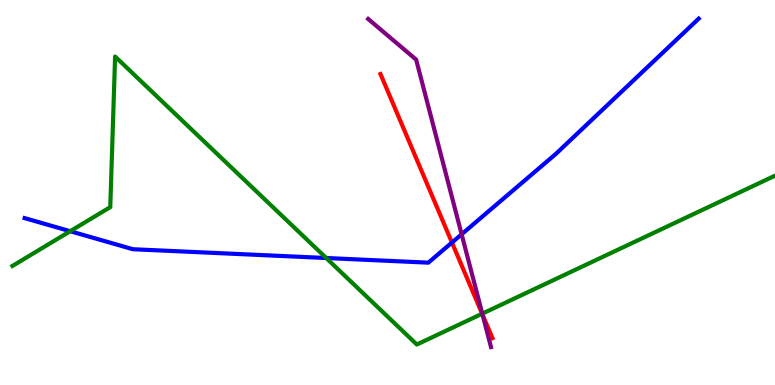[{'lines': ['blue', 'red'], 'intersections': [{'x': 5.83, 'y': 3.7}]}, {'lines': ['green', 'red'], 'intersections': [{'x': 6.22, 'y': 1.85}]}, {'lines': ['purple', 'red'], 'intersections': [{'x': 6.23, 'y': 1.82}]}, {'lines': ['blue', 'green'], 'intersections': [{'x': 0.906, 'y': 3.99}, {'x': 4.21, 'y': 3.3}]}, {'lines': ['blue', 'purple'], 'intersections': [{'x': 5.96, 'y': 3.91}]}, {'lines': ['green', 'purple'], 'intersections': [{'x': 6.22, 'y': 1.85}]}]